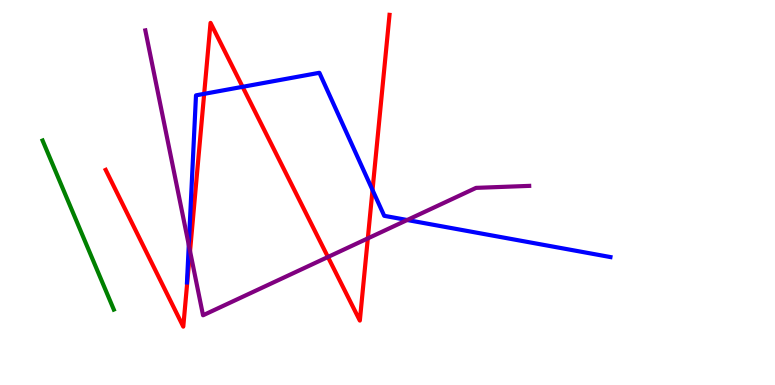[{'lines': ['blue', 'red'], 'intersections': [{'x': 2.63, 'y': 7.56}, {'x': 3.13, 'y': 7.74}, {'x': 4.81, 'y': 5.07}]}, {'lines': ['green', 'red'], 'intersections': []}, {'lines': ['purple', 'red'], 'intersections': [{'x': 2.45, 'y': 3.48}, {'x': 4.23, 'y': 3.32}, {'x': 4.75, 'y': 3.81}]}, {'lines': ['blue', 'green'], 'intersections': []}, {'lines': ['blue', 'purple'], 'intersections': [{'x': 2.44, 'y': 3.64}, {'x': 5.25, 'y': 4.29}]}, {'lines': ['green', 'purple'], 'intersections': []}]